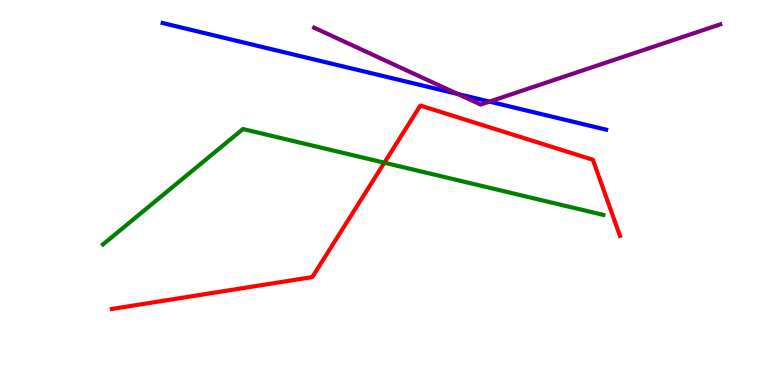[{'lines': ['blue', 'red'], 'intersections': []}, {'lines': ['green', 'red'], 'intersections': [{'x': 4.96, 'y': 5.77}]}, {'lines': ['purple', 'red'], 'intersections': []}, {'lines': ['blue', 'green'], 'intersections': []}, {'lines': ['blue', 'purple'], 'intersections': [{'x': 5.91, 'y': 7.56}, {'x': 6.32, 'y': 7.36}]}, {'lines': ['green', 'purple'], 'intersections': []}]